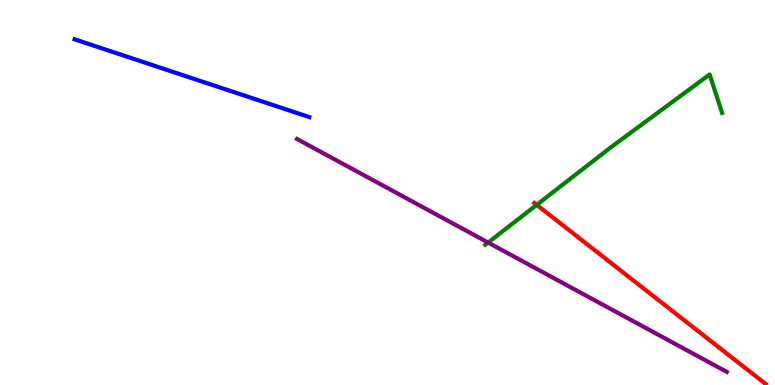[{'lines': ['blue', 'red'], 'intersections': []}, {'lines': ['green', 'red'], 'intersections': [{'x': 6.93, 'y': 4.68}]}, {'lines': ['purple', 'red'], 'intersections': []}, {'lines': ['blue', 'green'], 'intersections': []}, {'lines': ['blue', 'purple'], 'intersections': []}, {'lines': ['green', 'purple'], 'intersections': [{'x': 6.3, 'y': 3.7}]}]